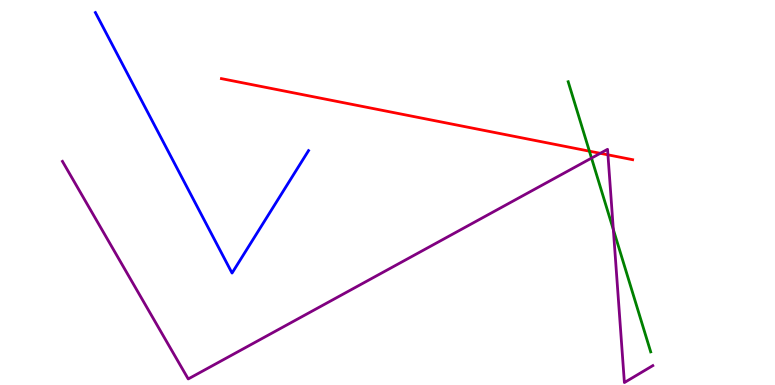[{'lines': ['blue', 'red'], 'intersections': []}, {'lines': ['green', 'red'], 'intersections': [{'x': 7.61, 'y': 6.07}]}, {'lines': ['purple', 'red'], 'intersections': [{'x': 7.75, 'y': 6.02}, {'x': 7.84, 'y': 5.98}]}, {'lines': ['blue', 'green'], 'intersections': []}, {'lines': ['blue', 'purple'], 'intersections': []}, {'lines': ['green', 'purple'], 'intersections': [{'x': 7.63, 'y': 5.89}, {'x': 7.91, 'y': 4.04}]}]